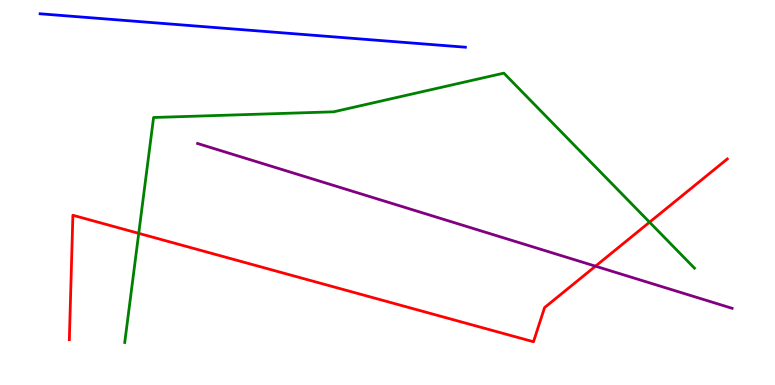[{'lines': ['blue', 'red'], 'intersections': []}, {'lines': ['green', 'red'], 'intersections': [{'x': 1.79, 'y': 3.94}, {'x': 8.38, 'y': 4.23}]}, {'lines': ['purple', 'red'], 'intersections': [{'x': 7.68, 'y': 3.09}]}, {'lines': ['blue', 'green'], 'intersections': []}, {'lines': ['blue', 'purple'], 'intersections': []}, {'lines': ['green', 'purple'], 'intersections': []}]